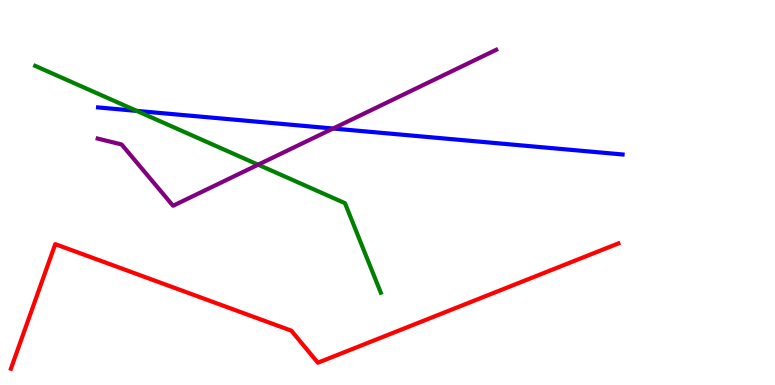[{'lines': ['blue', 'red'], 'intersections': []}, {'lines': ['green', 'red'], 'intersections': []}, {'lines': ['purple', 'red'], 'intersections': []}, {'lines': ['blue', 'green'], 'intersections': [{'x': 1.76, 'y': 7.12}]}, {'lines': ['blue', 'purple'], 'intersections': [{'x': 4.3, 'y': 6.66}]}, {'lines': ['green', 'purple'], 'intersections': [{'x': 3.33, 'y': 5.72}]}]